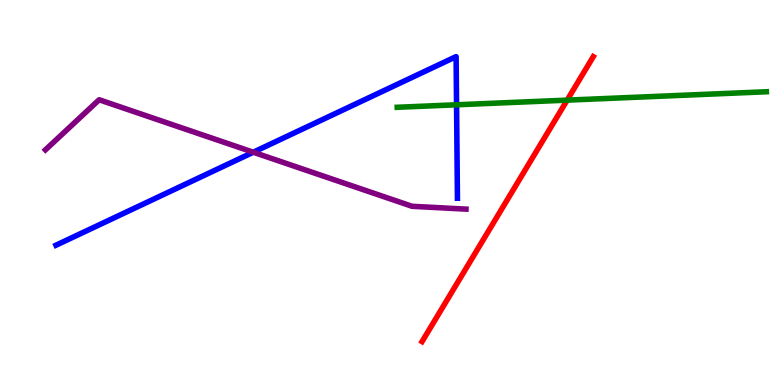[{'lines': ['blue', 'red'], 'intersections': []}, {'lines': ['green', 'red'], 'intersections': [{'x': 7.32, 'y': 7.4}]}, {'lines': ['purple', 'red'], 'intersections': []}, {'lines': ['blue', 'green'], 'intersections': [{'x': 5.89, 'y': 7.28}]}, {'lines': ['blue', 'purple'], 'intersections': [{'x': 3.27, 'y': 6.05}]}, {'lines': ['green', 'purple'], 'intersections': []}]